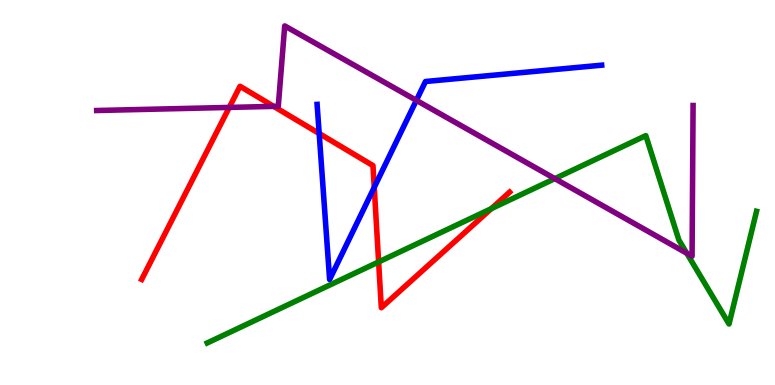[{'lines': ['blue', 'red'], 'intersections': [{'x': 4.12, 'y': 6.53}, {'x': 4.83, 'y': 5.13}]}, {'lines': ['green', 'red'], 'intersections': [{'x': 4.89, 'y': 3.2}, {'x': 6.34, 'y': 4.58}]}, {'lines': ['purple', 'red'], 'intersections': [{'x': 2.96, 'y': 7.21}, {'x': 3.53, 'y': 7.24}]}, {'lines': ['blue', 'green'], 'intersections': []}, {'lines': ['blue', 'purple'], 'intersections': [{'x': 5.37, 'y': 7.39}]}, {'lines': ['green', 'purple'], 'intersections': [{'x': 7.16, 'y': 5.36}, {'x': 8.86, 'y': 3.42}]}]